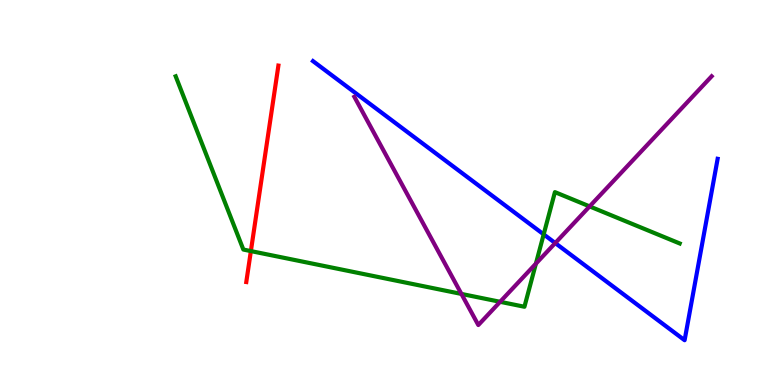[{'lines': ['blue', 'red'], 'intersections': []}, {'lines': ['green', 'red'], 'intersections': [{'x': 3.24, 'y': 3.48}]}, {'lines': ['purple', 'red'], 'intersections': []}, {'lines': ['blue', 'green'], 'intersections': [{'x': 7.02, 'y': 3.91}]}, {'lines': ['blue', 'purple'], 'intersections': [{'x': 7.16, 'y': 3.69}]}, {'lines': ['green', 'purple'], 'intersections': [{'x': 5.95, 'y': 2.37}, {'x': 6.45, 'y': 2.16}, {'x': 6.91, 'y': 3.15}, {'x': 7.61, 'y': 4.64}]}]